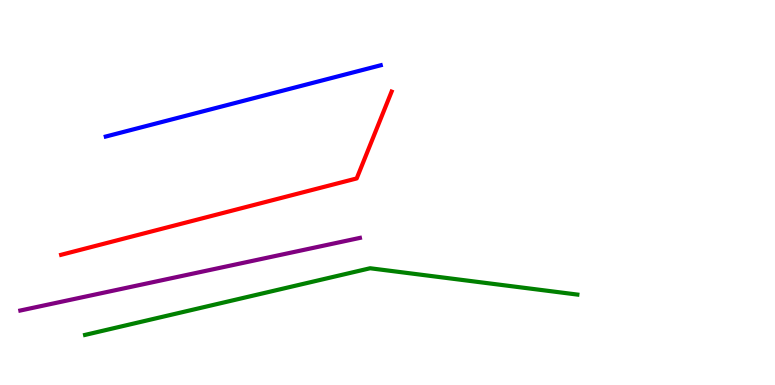[{'lines': ['blue', 'red'], 'intersections': []}, {'lines': ['green', 'red'], 'intersections': []}, {'lines': ['purple', 'red'], 'intersections': []}, {'lines': ['blue', 'green'], 'intersections': []}, {'lines': ['blue', 'purple'], 'intersections': []}, {'lines': ['green', 'purple'], 'intersections': []}]